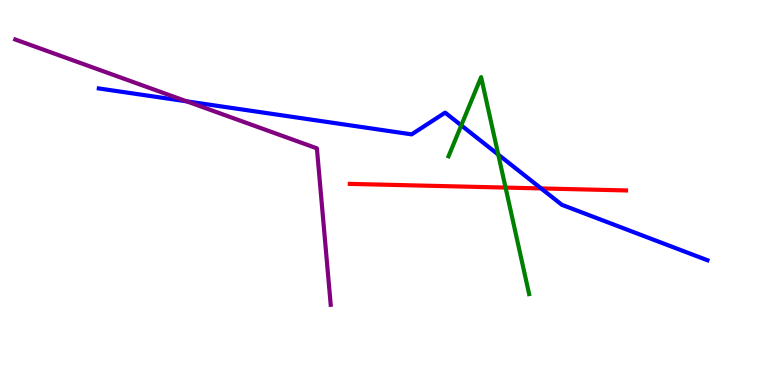[{'lines': ['blue', 'red'], 'intersections': [{'x': 6.98, 'y': 5.11}]}, {'lines': ['green', 'red'], 'intersections': [{'x': 6.52, 'y': 5.13}]}, {'lines': ['purple', 'red'], 'intersections': []}, {'lines': ['blue', 'green'], 'intersections': [{'x': 5.95, 'y': 6.74}, {'x': 6.43, 'y': 5.98}]}, {'lines': ['blue', 'purple'], 'intersections': [{'x': 2.41, 'y': 7.37}]}, {'lines': ['green', 'purple'], 'intersections': []}]